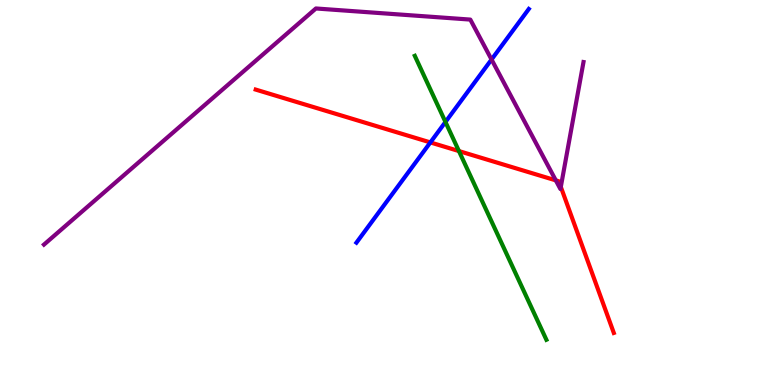[{'lines': ['blue', 'red'], 'intersections': [{'x': 5.55, 'y': 6.3}]}, {'lines': ['green', 'red'], 'intersections': [{'x': 5.92, 'y': 6.08}]}, {'lines': ['purple', 'red'], 'intersections': [{'x': 7.17, 'y': 5.31}, {'x': 7.24, 'y': 5.15}]}, {'lines': ['blue', 'green'], 'intersections': [{'x': 5.75, 'y': 6.83}]}, {'lines': ['blue', 'purple'], 'intersections': [{'x': 6.34, 'y': 8.45}]}, {'lines': ['green', 'purple'], 'intersections': []}]